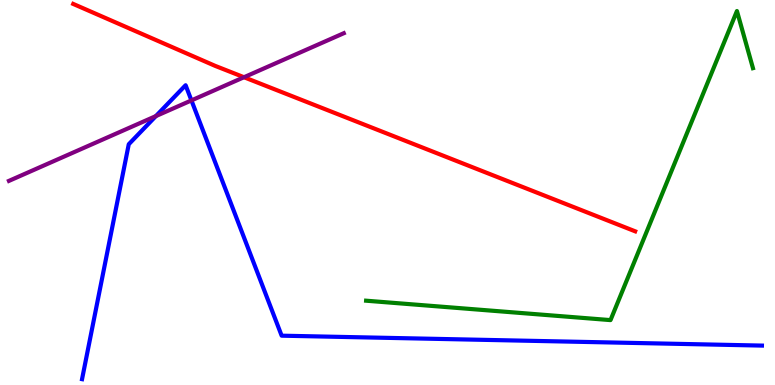[{'lines': ['blue', 'red'], 'intersections': []}, {'lines': ['green', 'red'], 'intersections': []}, {'lines': ['purple', 'red'], 'intersections': [{'x': 3.15, 'y': 7.99}]}, {'lines': ['blue', 'green'], 'intersections': []}, {'lines': ['blue', 'purple'], 'intersections': [{'x': 2.01, 'y': 6.98}, {'x': 2.47, 'y': 7.39}]}, {'lines': ['green', 'purple'], 'intersections': []}]